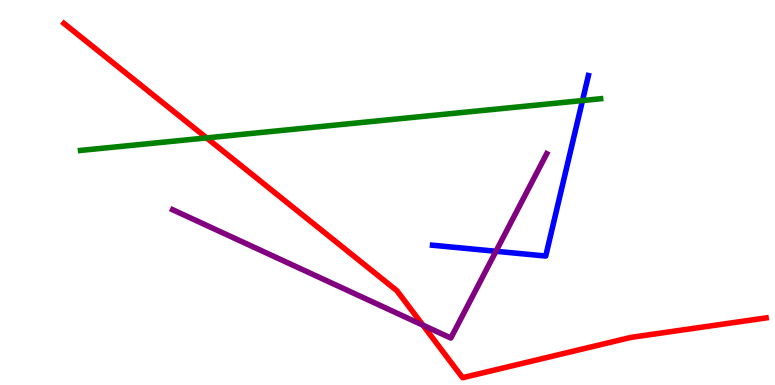[{'lines': ['blue', 'red'], 'intersections': []}, {'lines': ['green', 'red'], 'intersections': [{'x': 2.67, 'y': 6.42}]}, {'lines': ['purple', 'red'], 'intersections': [{'x': 5.46, 'y': 1.55}]}, {'lines': ['blue', 'green'], 'intersections': [{'x': 7.52, 'y': 7.39}]}, {'lines': ['blue', 'purple'], 'intersections': [{'x': 6.4, 'y': 3.47}]}, {'lines': ['green', 'purple'], 'intersections': []}]